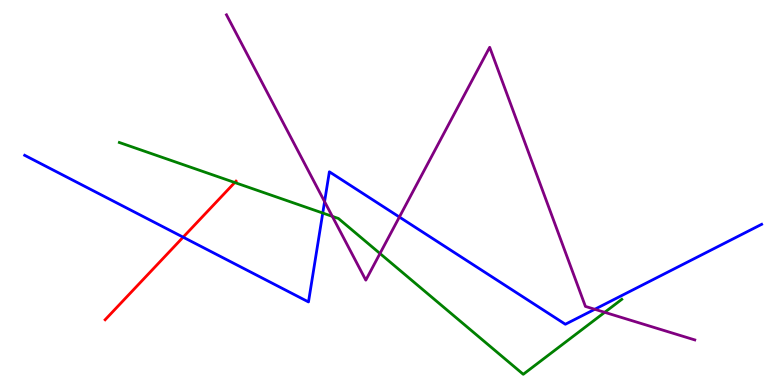[{'lines': ['blue', 'red'], 'intersections': [{'x': 2.36, 'y': 3.84}]}, {'lines': ['green', 'red'], 'intersections': [{'x': 3.03, 'y': 5.26}]}, {'lines': ['purple', 'red'], 'intersections': []}, {'lines': ['blue', 'green'], 'intersections': [{'x': 4.16, 'y': 4.47}]}, {'lines': ['blue', 'purple'], 'intersections': [{'x': 4.19, 'y': 4.76}, {'x': 5.15, 'y': 4.36}, {'x': 7.67, 'y': 1.97}]}, {'lines': ['green', 'purple'], 'intersections': [{'x': 4.29, 'y': 4.38}, {'x': 4.9, 'y': 3.42}, {'x': 7.8, 'y': 1.89}]}]